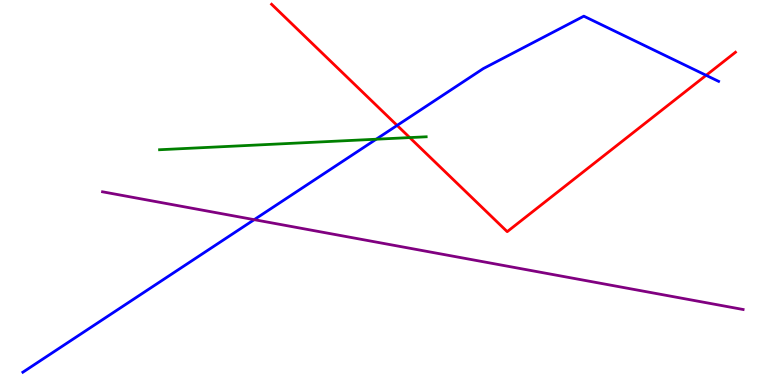[{'lines': ['blue', 'red'], 'intersections': [{'x': 5.12, 'y': 6.74}, {'x': 9.11, 'y': 8.04}]}, {'lines': ['green', 'red'], 'intersections': [{'x': 5.29, 'y': 6.43}]}, {'lines': ['purple', 'red'], 'intersections': []}, {'lines': ['blue', 'green'], 'intersections': [{'x': 4.85, 'y': 6.38}]}, {'lines': ['blue', 'purple'], 'intersections': [{'x': 3.28, 'y': 4.29}]}, {'lines': ['green', 'purple'], 'intersections': []}]